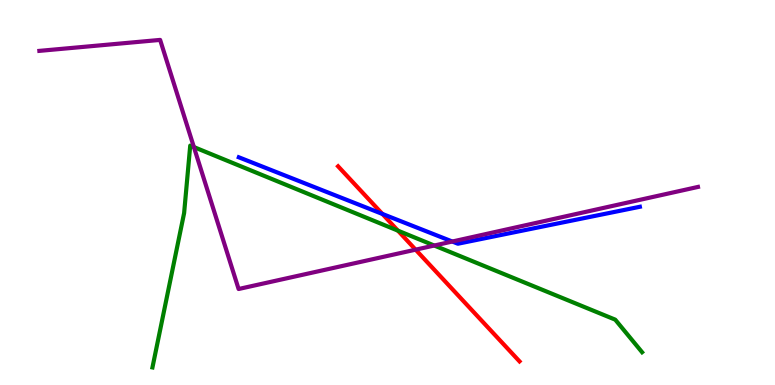[{'lines': ['blue', 'red'], 'intersections': [{'x': 4.93, 'y': 4.44}]}, {'lines': ['green', 'red'], 'intersections': [{'x': 5.13, 'y': 4.01}]}, {'lines': ['purple', 'red'], 'intersections': [{'x': 5.36, 'y': 3.52}]}, {'lines': ['blue', 'green'], 'intersections': []}, {'lines': ['blue', 'purple'], 'intersections': [{'x': 5.84, 'y': 3.73}]}, {'lines': ['green', 'purple'], 'intersections': [{'x': 2.5, 'y': 6.18}, {'x': 5.6, 'y': 3.62}]}]